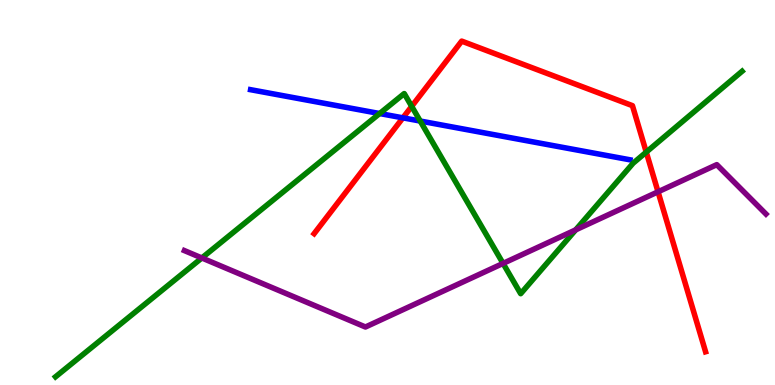[{'lines': ['blue', 'red'], 'intersections': [{'x': 5.2, 'y': 6.94}]}, {'lines': ['green', 'red'], 'intersections': [{'x': 5.31, 'y': 7.24}, {'x': 8.34, 'y': 6.05}]}, {'lines': ['purple', 'red'], 'intersections': [{'x': 8.49, 'y': 5.02}]}, {'lines': ['blue', 'green'], 'intersections': [{'x': 4.9, 'y': 7.05}, {'x': 5.42, 'y': 6.86}]}, {'lines': ['blue', 'purple'], 'intersections': []}, {'lines': ['green', 'purple'], 'intersections': [{'x': 2.6, 'y': 3.3}, {'x': 6.49, 'y': 3.16}, {'x': 7.43, 'y': 4.03}]}]